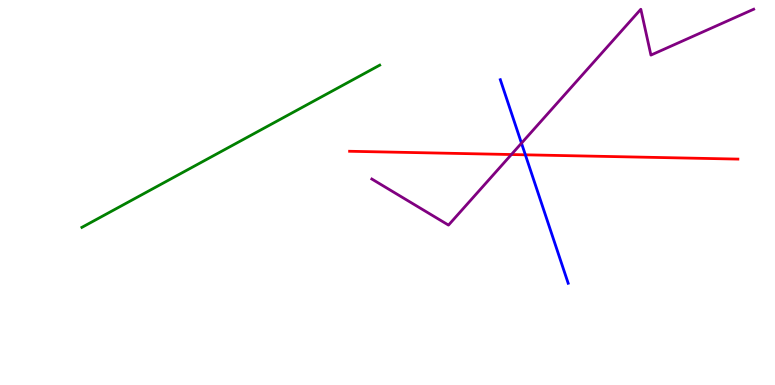[{'lines': ['blue', 'red'], 'intersections': [{'x': 6.78, 'y': 5.98}]}, {'lines': ['green', 'red'], 'intersections': []}, {'lines': ['purple', 'red'], 'intersections': [{'x': 6.6, 'y': 5.99}]}, {'lines': ['blue', 'green'], 'intersections': []}, {'lines': ['blue', 'purple'], 'intersections': [{'x': 6.73, 'y': 6.28}]}, {'lines': ['green', 'purple'], 'intersections': []}]